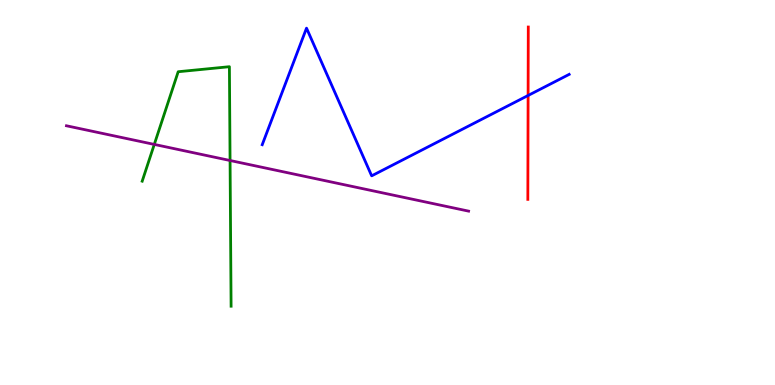[{'lines': ['blue', 'red'], 'intersections': [{'x': 6.81, 'y': 7.52}]}, {'lines': ['green', 'red'], 'intersections': []}, {'lines': ['purple', 'red'], 'intersections': []}, {'lines': ['blue', 'green'], 'intersections': []}, {'lines': ['blue', 'purple'], 'intersections': []}, {'lines': ['green', 'purple'], 'intersections': [{'x': 1.99, 'y': 6.25}, {'x': 2.97, 'y': 5.83}]}]